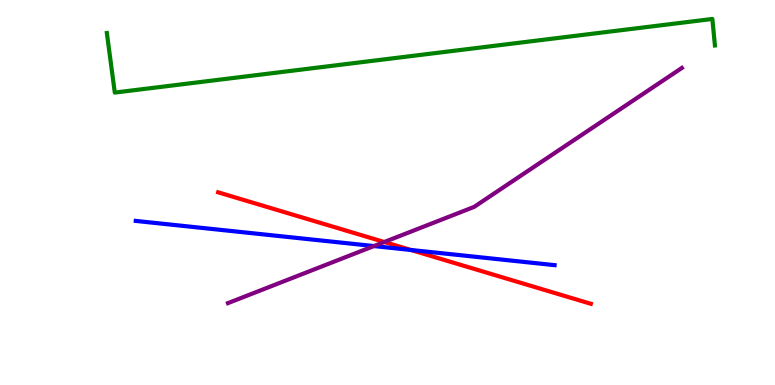[{'lines': ['blue', 'red'], 'intersections': [{'x': 5.3, 'y': 3.51}]}, {'lines': ['green', 'red'], 'intersections': []}, {'lines': ['purple', 'red'], 'intersections': [{'x': 4.96, 'y': 3.71}]}, {'lines': ['blue', 'green'], 'intersections': []}, {'lines': ['blue', 'purple'], 'intersections': [{'x': 4.82, 'y': 3.61}]}, {'lines': ['green', 'purple'], 'intersections': []}]